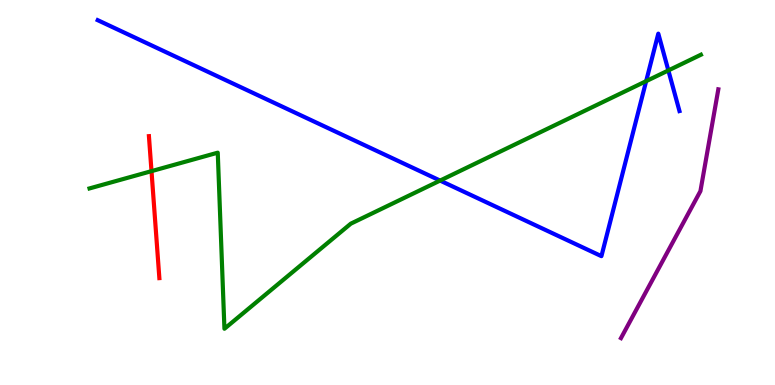[{'lines': ['blue', 'red'], 'intersections': []}, {'lines': ['green', 'red'], 'intersections': [{'x': 1.95, 'y': 5.55}]}, {'lines': ['purple', 'red'], 'intersections': []}, {'lines': ['blue', 'green'], 'intersections': [{'x': 5.68, 'y': 5.31}, {'x': 8.34, 'y': 7.89}, {'x': 8.62, 'y': 8.17}]}, {'lines': ['blue', 'purple'], 'intersections': []}, {'lines': ['green', 'purple'], 'intersections': []}]